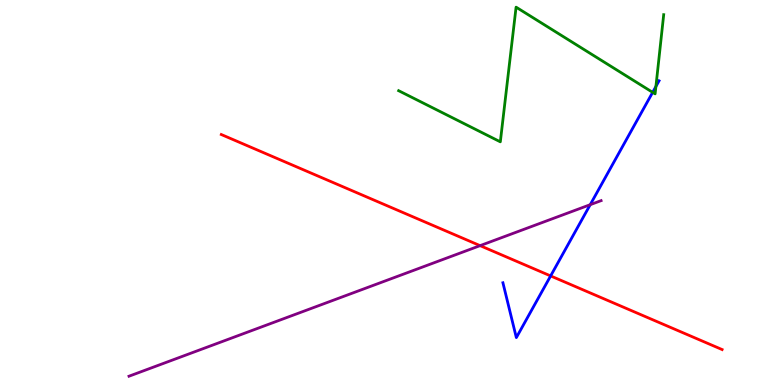[{'lines': ['blue', 'red'], 'intersections': [{'x': 7.1, 'y': 2.83}]}, {'lines': ['green', 'red'], 'intersections': []}, {'lines': ['purple', 'red'], 'intersections': [{'x': 6.19, 'y': 3.62}]}, {'lines': ['blue', 'green'], 'intersections': [{'x': 8.42, 'y': 7.6}, {'x': 8.46, 'y': 7.75}]}, {'lines': ['blue', 'purple'], 'intersections': [{'x': 7.62, 'y': 4.68}]}, {'lines': ['green', 'purple'], 'intersections': []}]